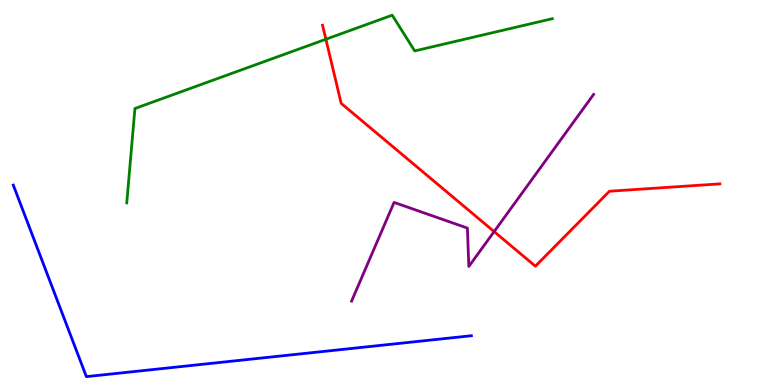[{'lines': ['blue', 'red'], 'intersections': []}, {'lines': ['green', 'red'], 'intersections': [{'x': 4.2, 'y': 8.98}]}, {'lines': ['purple', 'red'], 'intersections': [{'x': 6.38, 'y': 3.98}]}, {'lines': ['blue', 'green'], 'intersections': []}, {'lines': ['blue', 'purple'], 'intersections': []}, {'lines': ['green', 'purple'], 'intersections': []}]